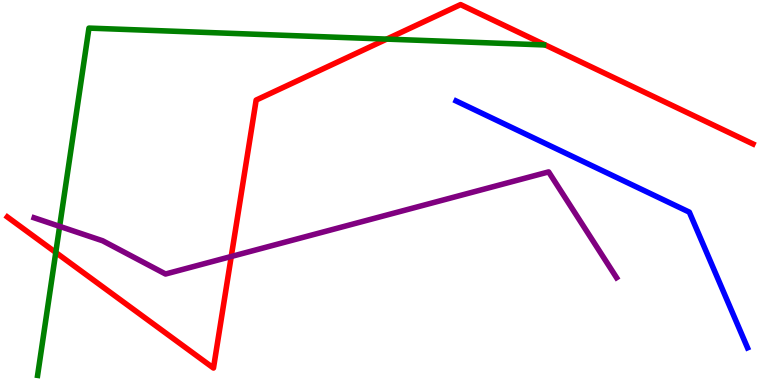[{'lines': ['blue', 'red'], 'intersections': []}, {'lines': ['green', 'red'], 'intersections': [{'x': 0.72, 'y': 3.44}, {'x': 4.99, 'y': 8.98}]}, {'lines': ['purple', 'red'], 'intersections': [{'x': 2.98, 'y': 3.34}]}, {'lines': ['blue', 'green'], 'intersections': []}, {'lines': ['blue', 'purple'], 'intersections': []}, {'lines': ['green', 'purple'], 'intersections': [{'x': 0.77, 'y': 4.12}]}]